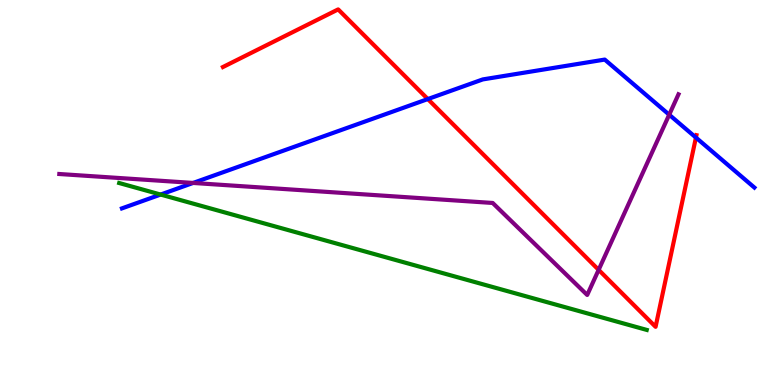[{'lines': ['blue', 'red'], 'intersections': [{'x': 5.52, 'y': 7.43}, {'x': 8.98, 'y': 6.43}]}, {'lines': ['green', 'red'], 'intersections': []}, {'lines': ['purple', 'red'], 'intersections': [{'x': 7.72, 'y': 2.99}]}, {'lines': ['blue', 'green'], 'intersections': [{'x': 2.07, 'y': 4.95}]}, {'lines': ['blue', 'purple'], 'intersections': [{'x': 2.49, 'y': 5.25}, {'x': 8.63, 'y': 7.02}]}, {'lines': ['green', 'purple'], 'intersections': []}]